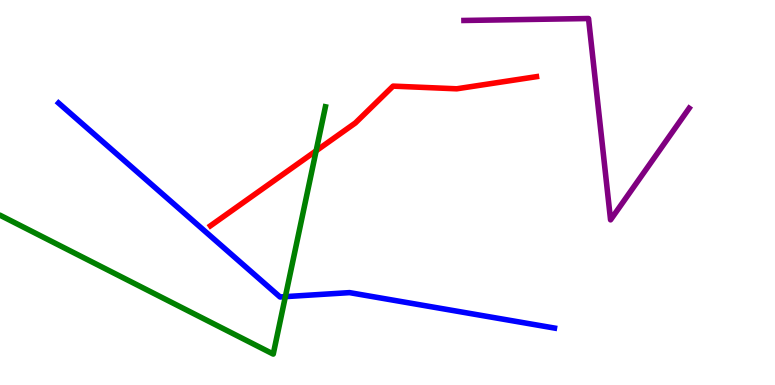[{'lines': ['blue', 'red'], 'intersections': []}, {'lines': ['green', 'red'], 'intersections': [{'x': 4.08, 'y': 6.08}]}, {'lines': ['purple', 'red'], 'intersections': []}, {'lines': ['blue', 'green'], 'intersections': [{'x': 3.68, 'y': 2.3}]}, {'lines': ['blue', 'purple'], 'intersections': []}, {'lines': ['green', 'purple'], 'intersections': []}]